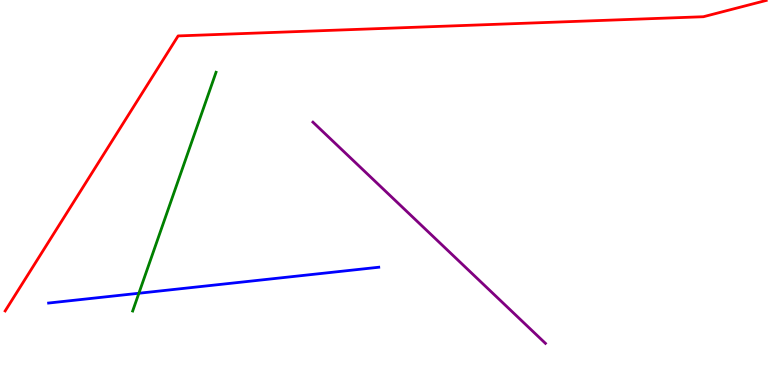[{'lines': ['blue', 'red'], 'intersections': []}, {'lines': ['green', 'red'], 'intersections': []}, {'lines': ['purple', 'red'], 'intersections': []}, {'lines': ['blue', 'green'], 'intersections': [{'x': 1.79, 'y': 2.38}]}, {'lines': ['blue', 'purple'], 'intersections': []}, {'lines': ['green', 'purple'], 'intersections': []}]